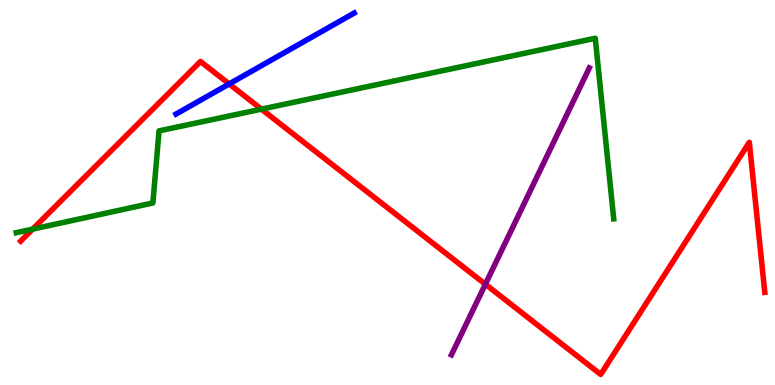[{'lines': ['blue', 'red'], 'intersections': [{'x': 2.96, 'y': 7.82}]}, {'lines': ['green', 'red'], 'intersections': [{'x': 0.422, 'y': 4.05}, {'x': 3.37, 'y': 7.16}]}, {'lines': ['purple', 'red'], 'intersections': [{'x': 6.26, 'y': 2.62}]}, {'lines': ['blue', 'green'], 'intersections': []}, {'lines': ['blue', 'purple'], 'intersections': []}, {'lines': ['green', 'purple'], 'intersections': []}]